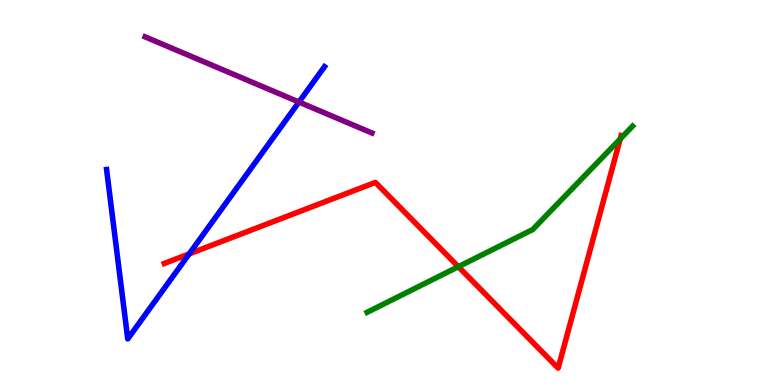[{'lines': ['blue', 'red'], 'intersections': [{'x': 2.44, 'y': 3.41}]}, {'lines': ['green', 'red'], 'intersections': [{'x': 5.91, 'y': 3.07}, {'x': 8.0, 'y': 6.39}]}, {'lines': ['purple', 'red'], 'intersections': []}, {'lines': ['blue', 'green'], 'intersections': []}, {'lines': ['blue', 'purple'], 'intersections': [{'x': 3.86, 'y': 7.35}]}, {'lines': ['green', 'purple'], 'intersections': []}]